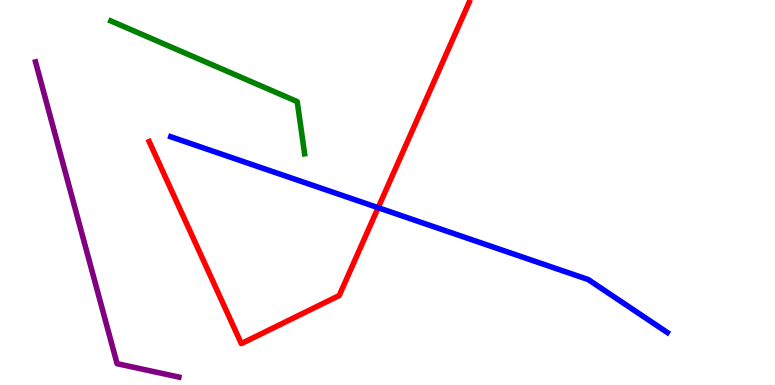[{'lines': ['blue', 'red'], 'intersections': [{'x': 4.88, 'y': 4.61}]}, {'lines': ['green', 'red'], 'intersections': []}, {'lines': ['purple', 'red'], 'intersections': []}, {'lines': ['blue', 'green'], 'intersections': []}, {'lines': ['blue', 'purple'], 'intersections': []}, {'lines': ['green', 'purple'], 'intersections': []}]